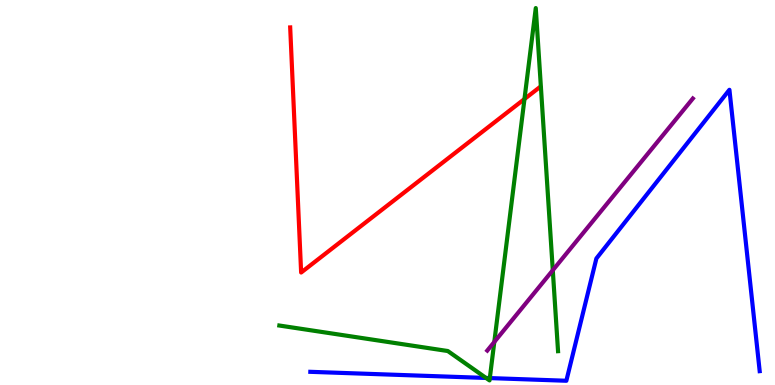[{'lines': ['blue', 'red'], 'intersections': []}, {'lines': ['green', 'red'], 'intersections': [{'x': 6.77, 'y': 7.43}]}, {'lines': ['purple', 'red'], 'intersections': []}, {'lines': ['blue', 'green'], 'intersections': [{'x': 6.27, 'y': 0.183}, {'x': 6.32, 'y': 0.18}]}, {'lines': ['blue', 'purple'], 'intersections': []}, {'lines': ['green', 'purple'], 'intersections': [{'x': 6.38, 'y': 1.12}, {'x': 7.13, 'y': 2.98}]}]